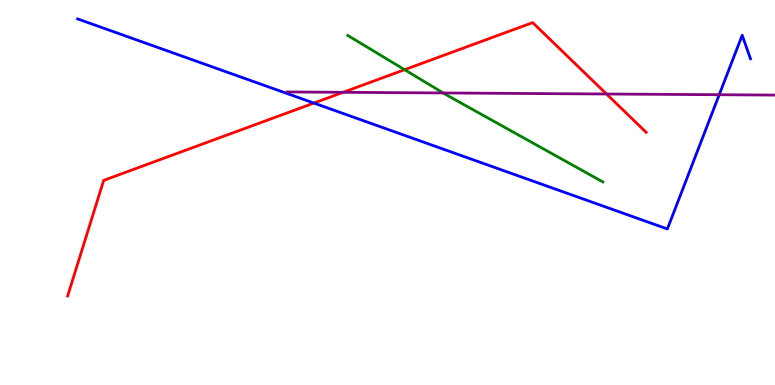[{'lines': ['blue', 'red'], 'intersections': [{'x': 4.05, 'y': 7.32}]}, {'lines': ['green', 'red'], 'intersections': [{'x': 5.22, 'y': 8.19}]}, {'lines': ['purple', 'red'], 'intersections': [{'x': 4.43, 'y': 7.6}, {'x': 7.83, 'y': 7.56}]}, {'lines': ['blue', 'green'], 'intersections': []}, {'lines': ['blue', 'purple'], 'intersections': [{'x': 9.28, 'y': 7.54}]}, {'lines': ['green', 'purple'], 'intersections': [{'x': 5.72, 'y': 7.59}]}]